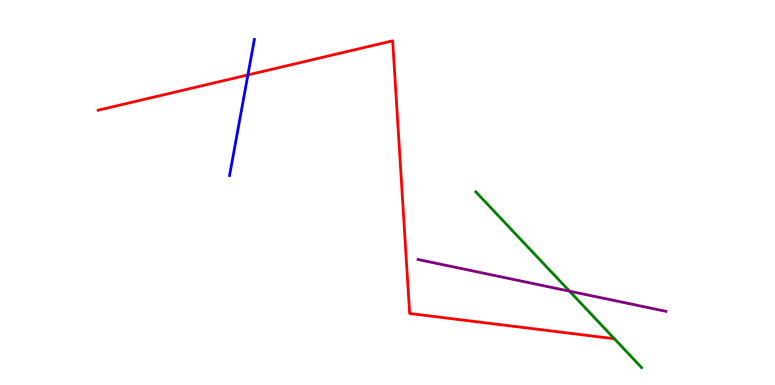[{'lines': ['blue', 'red'], 'intersections': [{'x': 3.2, 'y': 8.05}]}, {'lines': ['green', 'red'], 'intersections': []}, {'lines': ['purple', 'red'], 'intersections': []}, {'lines': ['blue', 'green'], 'intersections': []}, {'lines': ['blue', 'purple'], 'intersections': []}, {'lines': ['green', 'purple'], 'intersections': [{'x': 7.35, 'y': 2.44}]}]